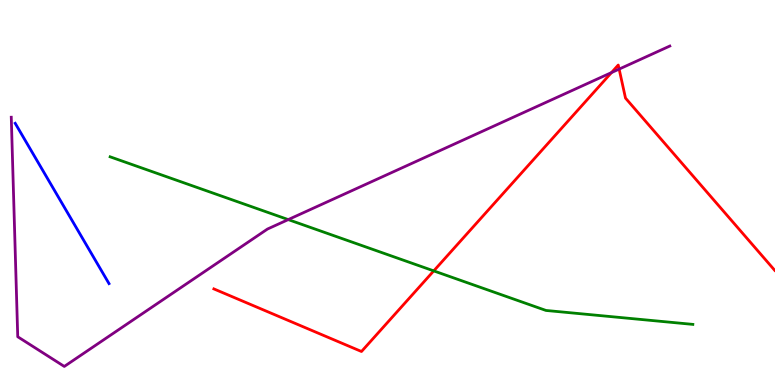[{'lines': ['blue', 'red'], 'intersections': []}, {'lines': ['green', 'red'], 'intersections': [{'x': 5.6, 'y': 2.96}]}, {'lines': ['purple', 'red'], 'intersections': [{'x': 7.89, 'y': 8.11}, {'x': 7.99, 'y': 8.21}]}, {'lines': ['blue', 'green'], 'intersections': []}, {'lines': ['blue', 'purple'], 'intersections': []}, {'lines': ['green', 'purple'], 'intersections': [{'x': 3.72, 'y': 4.3}]}]